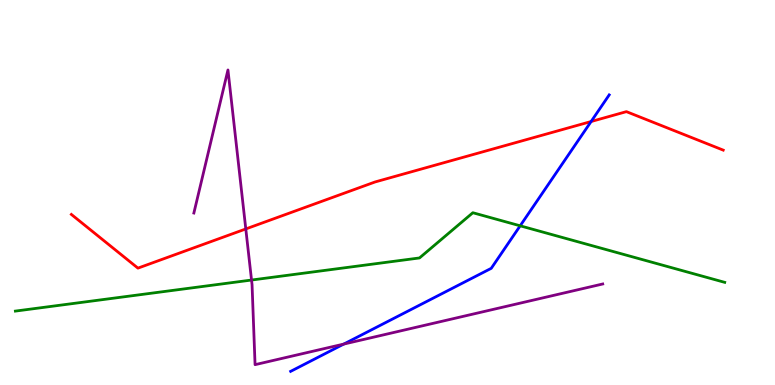[{'lines': ['blue', 'red'], 'intersections': [{'x': 7.63, 'y': 6.84}]}, {'lines': ['green', 'red'], 'intersections': []}, {'lines': ['purple', 'red'], 'intersections': [{'x': 3.17, 'y': 4.05}]}, {'lines': ['blue', 'green'], 'intersections': [{'x': 6.71, 'y': 4.13}]}, {'lines': ['blue', 'purple'], 'intersections': [{'x': 4.44, 'y': 1.06}]}, {'lines': ['green', 'purple'], 'intersections': [{'x': 3.25, 'y': 2.73}]}]